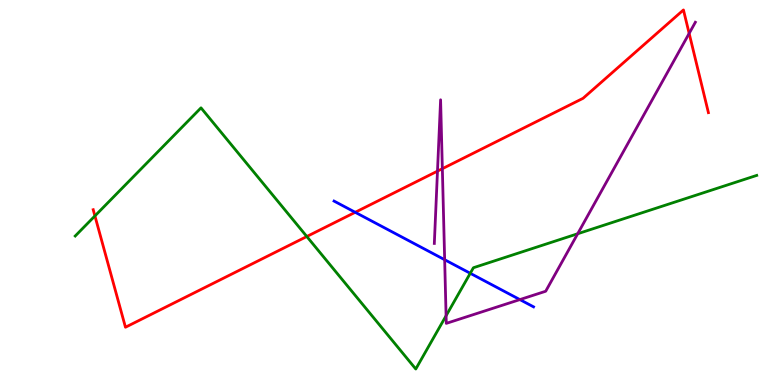[{'lines': ['blue', 'red'], 'intersections': [{'x': 4.58, 'y': 4.49}]}, {'lines': ['green', 'red'], 'intersections': [{'x': 1.22, 'y': 4.39}, {'x': 3.96, 'y': 3.86}]}, {'lines': ['purple', 'red'], 'intersections': [{'x': 5.64, 'y': 5.55}, {'x': 5.71, 'y': 5.62}, {'x': 8.89, 'y': 9.13}]}, {'lines': ['blue', 'green'], 'intersections': [{'x': 6.07, 'y': 2.9}]}, {'lines': ['blue', 'purple'], 'intersections': [{'x': 5.74, 'y': 3.25}, {'x': 6.71, 'y': 2.22}]}, {'lines': ['green', 'purple'], 'intersections': [{'x': 5.76, 'y': 1.8}, {'x': 7.45, 'y': 3.93}]}]